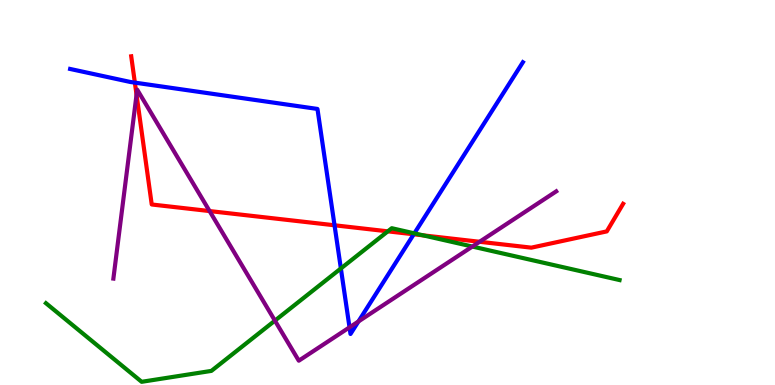[{'lines': ['blue', 'red'], 'intersections': [{'x': 1.74, 'y': 7.85}, {'x': 4.32, 'y': 4.15}, {'x': 5.34, 'y': 3.91}]}, {'lines': ['green', 'red'], 'intersections': [{'x': 5.0, 'y': 3.99}, {'x': 5.46, 'y': 3.89}]}, {'lines': ['purple', 'red'], 'intersections': [{'x': 1.76, 'y': 7.54}, {'x': 2.7, 'y': 4.52}, {'x': 6.19, 'y': 3.72}]}, {'lines': ['blue', 'green'], 'intersections': [{'x': 4.4, 'y': 3.03}, {'x': 5.35, 'y': 3.94}]}, {'lines': ['blue', 'purple'], 'intersections': [{'x': 4.51, 'y': 1.5}, {'x': 4.62, 'y': 1.65}]}, {'lines': ['green', 'purple'], 'intersections': [{'x': 3.55, 'y': 1.67}, {'x': 6.09, 'y': 3.6}]}]